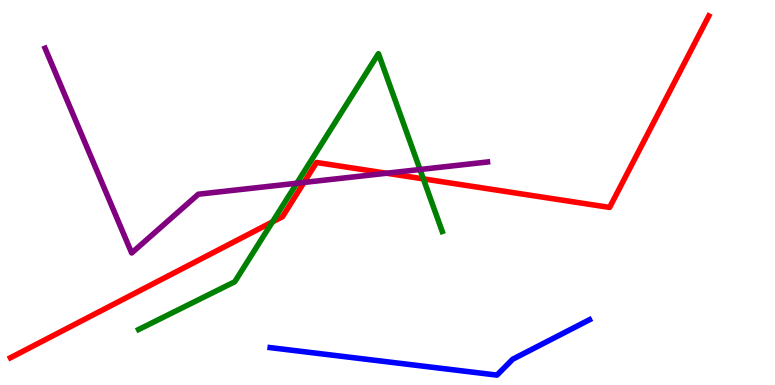[{'lines': ['blue', 'red'], 'intersections': []}, {'lines': ['green', 'red'], 'intersections': [{'x': 3.52, 'y': 4.24}, {'x': 5.46, 'y': 5.35}]}, {'lines': ['purple', 'red'], 'intersections': [{'x': 3.92, 'y': 5.26}, {'x': 4.99, 'y': 5.5}]}, {'lines': ['blue', 'green'], 'intersections': []}, {'lines': ['blue', 'purple'], 'intersections': []}, {'lines': ['green', 'purple'], 'intersections': [{'x': 3.83, 'y': 5.24}, {'x': 5.42, 'y': 5.6}]}]